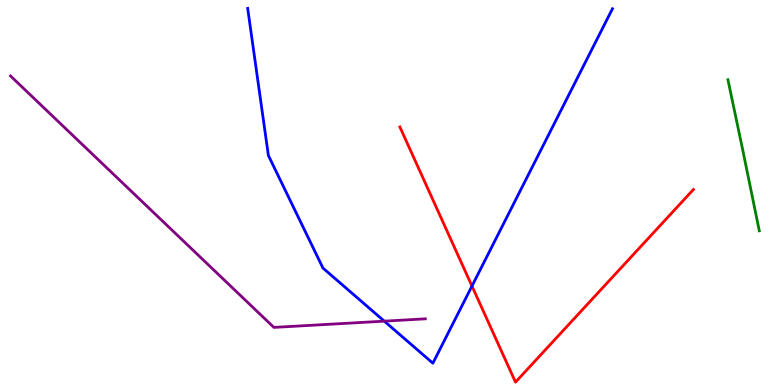[{'lines': ['blue', 'red'], 'intersections': [{'x': 6.09, 'y': 2.57}]}, {'lines': ['green', 'red'], 'intersections': []}, {'lines': ['purple', 'red'], 'intersections': []}, {'lines': ['blue', 'green'], 'intersections': []}, {'lines': ['blue', 'purple'], 'intersections': [{'x': 4.96, 'y': 1.66}]}, {'lines': ['green', 'purple'], 'intersections': []}]